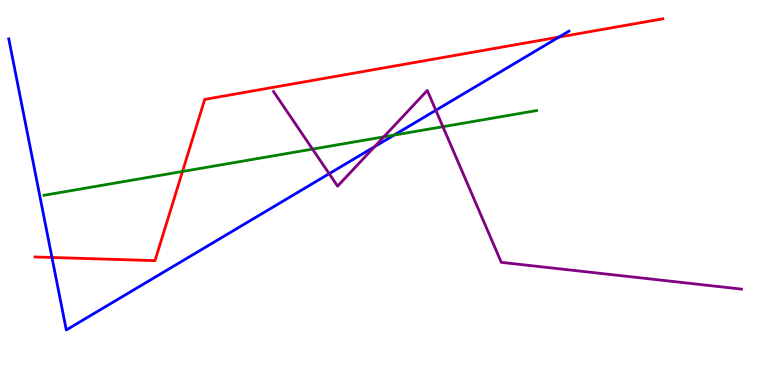[{'lines': ['blue', 'red'], 'intersections': [{'x': 0.671, 'y': 3.31}, {'x': 7.21, 'y': 9.04}]}, {'lines': ['green', 'red'], 'intersections': [{'x': 2.35, 'y': 5.55}]}, {'lines': ['purple', 'red'], 'intersections': []}, {'lines': ['blue', 'green'], 'intersections': [{'x': 5.09, 'y': 6.49}]}, {'lines': ['blue', 'purple'], 'intersections': [{'x': 4.25, 'y': 5.49}, {'x': 4.83, 'y': 6.19}, {'x': 5.62, 'y': 7.14}]}, {'lines': ['green', 'purple'], 'intersections': [{'x': 4.03, 'y': 6.13}, {'x': 4.95, 'y': 6.45}, {'x': 5.71, 'y': 6.71}]}]